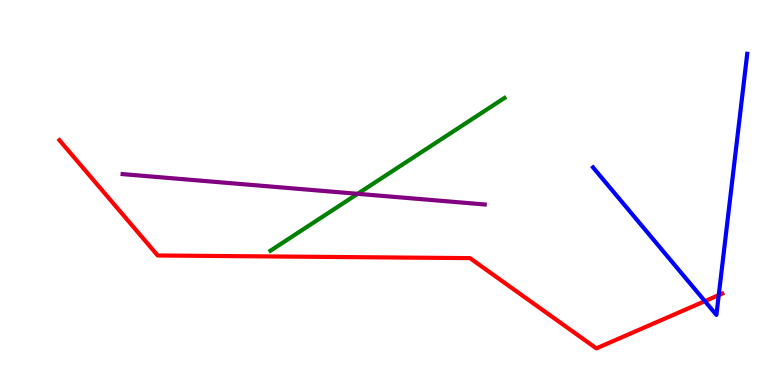[{'lines': ['blue', 'red'], 'intersections': [{'x': 9.1, 'y': 2.18}, {'x': 9.27, 'y': 2.33}]}, {'lines': ['green', 'red'], 'intersections': []}, {'lines': ['purple', 'red'], 'intersections': []}, {'lines': ['blue', 'green'], 'intersections': []}, {'lines': ['blue', 'purple'], 'intersections': []}, {'lines': ['green', 'purple'], 'intersections': [{'x': 4.61, 'y': 4.97}]}]